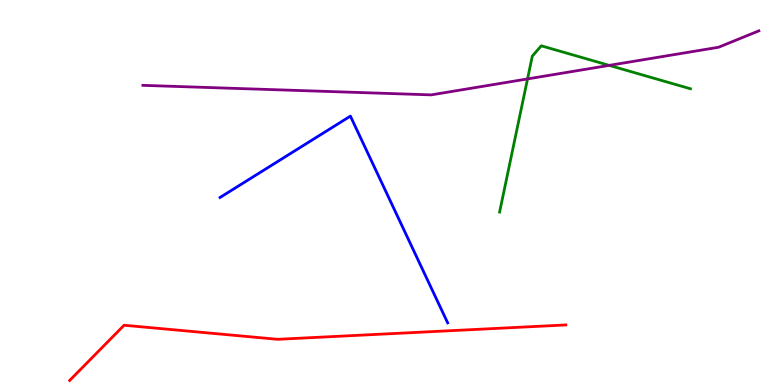[{'lines': ['blue', 'red'], 'intersections': []}, {'lines': ['green', 'red'], 'intersections': []}, {'lines': ['purple', 'red'], 'intersections': []}, {'lines': ['blue', 'green'], 'intersections': []}, {'lines': ['blue', 'purple'], 'intersections': []}, {'lines': ['green', 'purple'], 'intersections': [{'x': 6.81, 'y': 7.95}, {'x': 7.86, 'y': 8.3}]}]